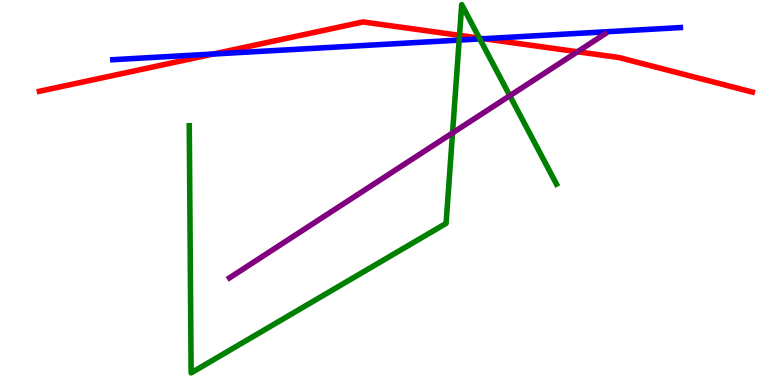[{'lines': ['blue', 'red'], 'intersections': [{'x': 2.75, 'y': 8.6}, {'x': 6.24, 'y': 8.99}]}, {'lines': ['green', 'red'], 'intersections': [{'x': 5.93, 'y': 9.08}, {'x': 6.19, 'y': 9.01}]}, {'lines': ['purple', 'red'], 'intersections': [{'x': 7.45, 'y': 8.66}]}, {'lines': ['blue', 'green'], 'intersections': [{'x': 5.92, 'y': 8.96}, {'x': 6.19, 'y': 8.99}]}, {'lines': ['blue', 'purple'], 'intersections': []}, {'lines': ['green', 'purple'], 'intersections': [{'x': 5.84, 'y': 6.55}, {'x': 6.58, 'y': 7.51}]}]